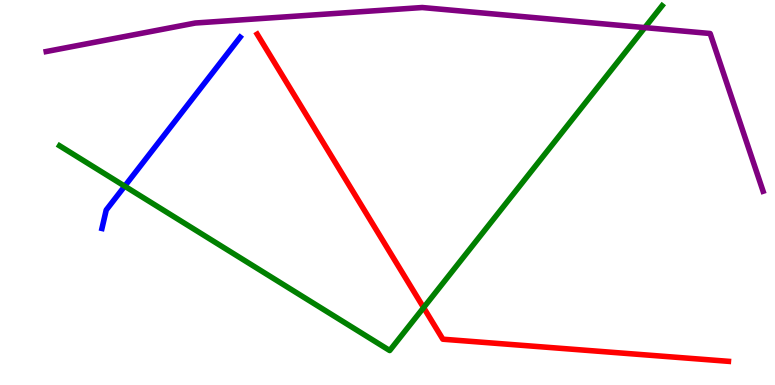[{'lines': ['blue', 'red'], 'intersections': []}, {'lines': ['green', 'red'], 'intersections': [{'x': 5.47, 'y': 2.01}]}, {'lines': ['purple', 'red'], 'intersections': []}, {'lines': ['blue', 'green'], 'intersections': [{'x': 1.61, 'y': 5.16}]}, {'lines': ['blue', 'purple'], 'intersections': []}, {'lines': ['green', 'purple'], 'intersections': [{'x': 8.32, 'y': 9.28}]}]